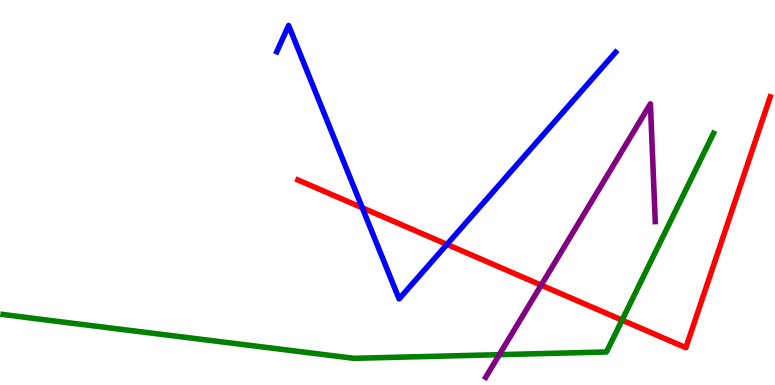[{'lines': ['blue', 'red'], 'intersections': [{'x': 4.67, 'y': 4.6}, {'x': 5.77, 'y': 3.65}]}, {'lines': ['green', 'red'], 'intersections': [{'x': 8.03, 'y': 1.69}]}, {'lines': ['purple', 'red'], 'intersections': [{'x': 6.98, 'y': 2.59}]}, {'lines': ['blue', 'green'], 'intersections': []}, {'lines': ['blue', 'purple'], 'intersections': []}, {'lines': ['green', 'purple'], 'intersections': [{'x': 6.44, 'y': 0.788}]}]